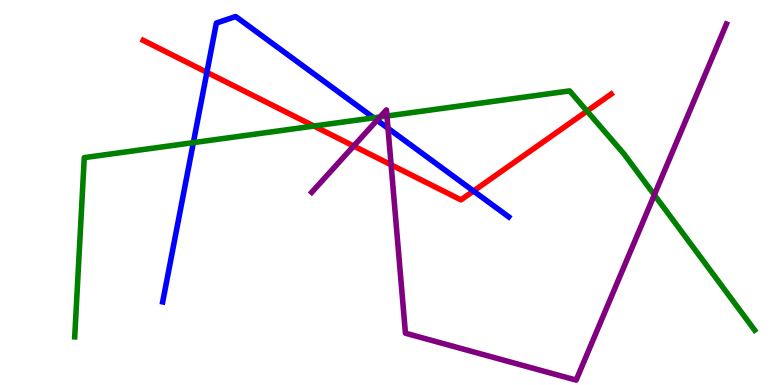[{'lines': ['blue', 'red'], 'intersections': [{'x': 2.67, 'y': 8.12}, {'x': 6.11, 'y': 5.04}]}, {'lines': ['green', 'red'], 'intersections': [{'x': 4.05, 'y': 6.73}, {'x': 7.57, 'y': 7.11}]}, {'lines': ['purple', 'red'], 'intersections': [{'x': 4.56, 'y': 6.21}, {'x': 5.05, 'y': 5.72}]}, {'lines': ['blue', 'green'], 'intersections': [{'x': 2.49, 'y': 6.3}, {'x': 4.82, 'y': 6.94}]}, {'lines': ['blue', 'purple'], 'intersections': [{'x': 4.87, 'y': 6.88}, {'x': 5.01, 'y': 6.67}]}, {'lines': ['green', 'purple'], 'intersections': [{'x': 4.9, 'y': 6.96}, {'x': 4.99, 'y': 6.99}, {'x': 8.44, 'y': 4.94}]}]